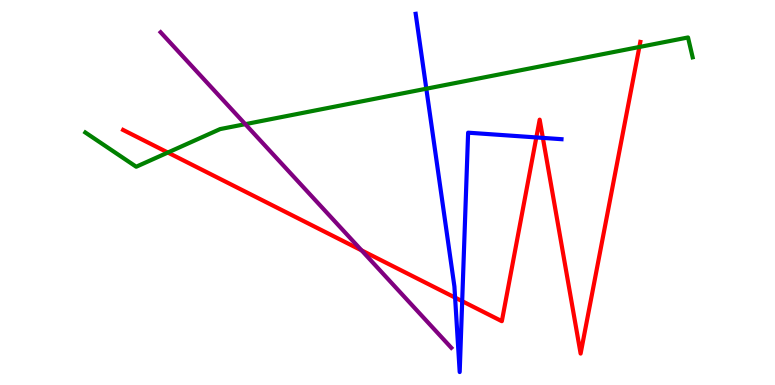[{'lines': ['blue', 'red'], 'intersections': [{'x': 5.87, 'y': 2.27}, {'x': 5.96, 'y': 2.18}, {'x': 6.92, 'y': 6.43}, {'x': 7.0, 'y': 6.42}]}, {'lines': ['green', 'red'], 'intersections': [{'x': 2.17, 'y': 6.04}, {'x': 8.25, 'y': 8.78}]}, {'lines': ['purple', 'red'], 'intersections': [{'x': 4.67, 'y': 3.5}]}, {'lines': ['blue', 'green'], 'intersections': [{'x': 5.5, 'y': 7.7}]}, {'lines': ['blue', 'purple'], 'intersections': []}, {'lines': ['green', 'purple'], 'intersections': [{'x': 3.16, 'y': 6.78}]}]